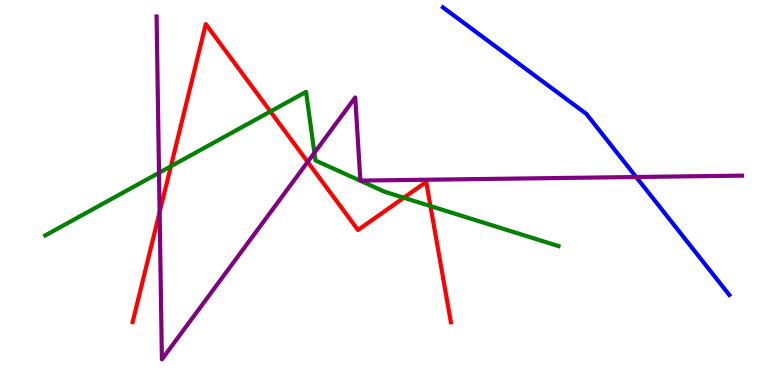[{'lines': ['blue', 'red'], 'intersections': []}, {'lines': ['green', 'red'], 'intersections': [{'x': 2.21, 'y': 5.68}, {'x': 3.49, 'y': 7.1}, {'x': 5.21, 'y': 4.86}, {'x': 5.55, 'y': 4.65}]}, {'lines': ['purple', 'red'], 'intersections': [{'x': 2.06, 'y': 4.49}, {'x': 3.97, 'y': 5.79}]}, {'lines': ['blue', 'green'], 'intersections': []}, {'lines': ['blue', 'purple'], 'intersections': [{'x': 8.21, 'y': 5.4}]}, {'lines': ['green', 'purple'], 'intersections': [{'x': 2.05, 'y': 5.51}, {'x': 4.06, 'y': 6.03}]}]